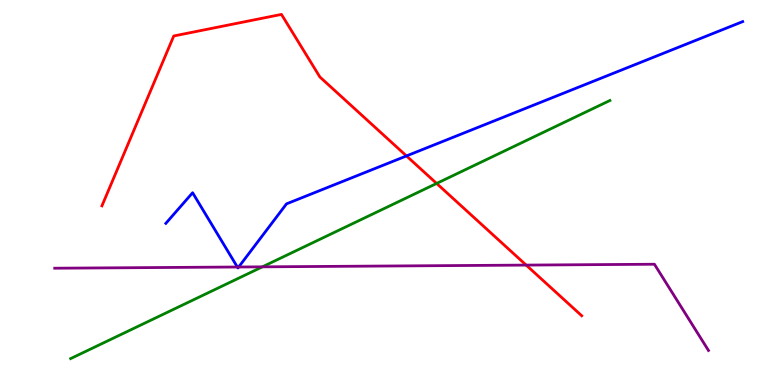[{'lines': ['blue', 'red'], 'intersections': [{'x': 5.24, 'y': 5.95}]}, {'lines': ['green', 'red'], 'intersections': [{'x': 5.63, 'y': 5.24}]}, {'lines': ['purple', 'red'], 'intersections': [{'x': 6.79, 'y': 3.11}]}, {'lines': ['blue', 'green'], 'intersections': []}, {'lines': ['blue', 'purple'], 'intersections': [{'x': 3.06, 'y': 3.06}, {'x': 3.08, 'y': 3.06}]}, {'lines': ['green', 'purple'], 'intersections': [{'x': 3.39, 'y': 3.07}]}]